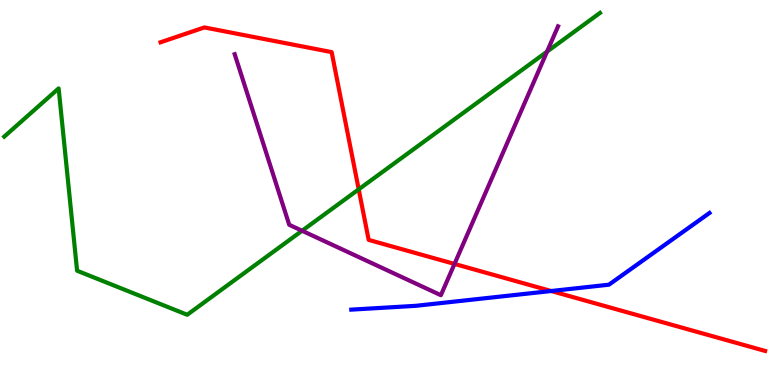[{'lines': ['blue', 'red'], 'intersections': [{'x': 7.11, 'y': 2.44}]}, {'lines': ['green', 'red'], 'intersections': [{'x': 4.63, 'y': 5.08}]}, {'lines': ['purple', 'red'], 'intersections': [{'x': 5.86, 'y': 3.14}]}, {'lines': ['blue', 'green'], 'intersections': []}, {'lines': ['blue', 'purple'], 'intersections': []}, {'lines': ['green', 'purple'], 'intersections': [{'x': 3.9, 'y': 4.01}, {'x': 7.06, 'y': 8.66}]}]